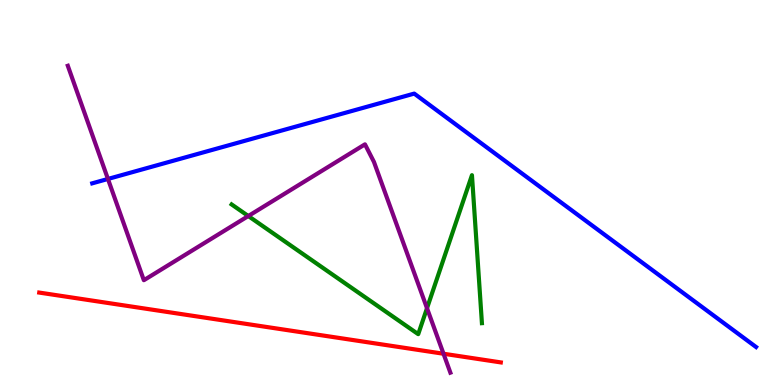[{'lines': ['blue', 'red'], 'intersections': []}, {'lines': ['green', 'red'], 'intersections': []}, {'lines': ['purple', 'red'], 'intersections': [{'x': 5.72, 'y': 0.812}]}, {'lines': ['blue', 'green'], 'intersections': []}, {'lines': ['blue', 'purple'], 'intersections': [{'x': 1.39, 'y': 5.35}]}, {'lines': ['green', 'purple'], 'intersections': [{'x': 3.2, 'y': 4.39}, {'x': 5.51, 'y': 1.99}]}]